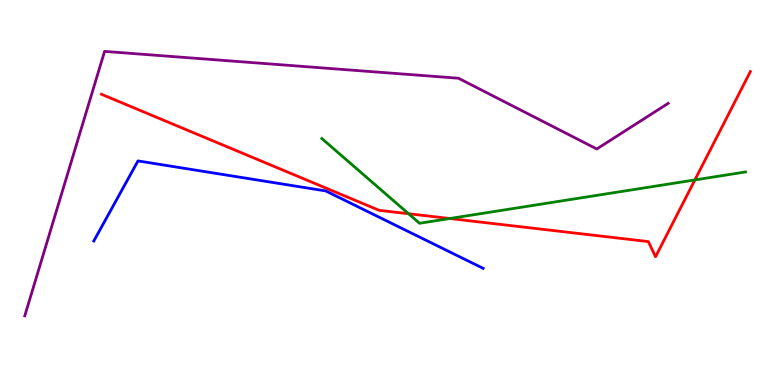[{'lines': ['blue', 'red'], 'intersections': []}, {'lines': ['green', 'red'], 'intersections': [{'x': 5.27, 'y': 4.45}, {'x': 5.8, 'y': 4.32}, {'x': 8.97, 'y': 5.33}]}, {'lines': ['purple', 'red'], 'intersections': []}, {'lines': ['blue', 'green'], 'intersections': []}, {'lines': ['blue', 'purple'], 'intersections': []}, {'lines': ['green', 'purple'], 'intersections': []}]